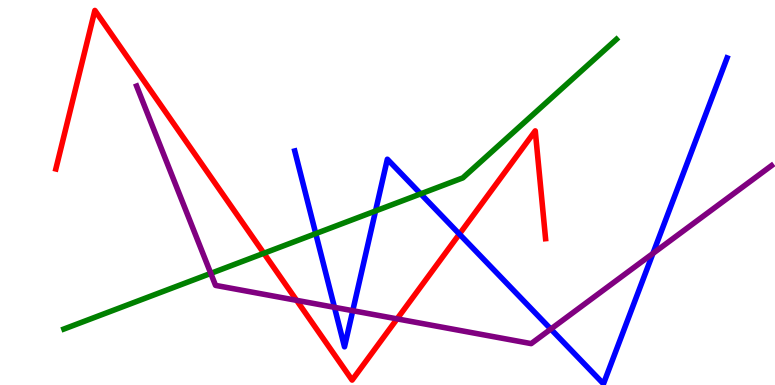[{'lines': ['blue', 'red'], 'intersections': [{'x': 5.93, 'y': 3.92}]}, {'lines': ['green', 'red'], 'intersections': [{'x': 3.4, 'y': 3.42}]}, {'lines': ['purple', 'red'], 'intersections': [{'x': 3.83, 'y': 2.2}, {'x': 5.12, 'y': 1.72}]}, {'lines': ['blue', 'green'], 'intersections': [{'x': 4.07, 'y': 3.93}, {'x': 4.85, 'y': 4.52}, {'x': 5.43, 'y': 4.96}]}, {'lines': ['blue', 'purple'], 'intersections': [{'x': 4.32, 'y': 2.02}, {'x': 4.55, 'y': 1.93}, {'x': 7.11, 'y': 1.45}, {'x': 8.42, 'y': 3.42}]}, {'lines': ['green', 'purple'], 'intersections': [{'x': 2.72, 'y': 2.9}]}]